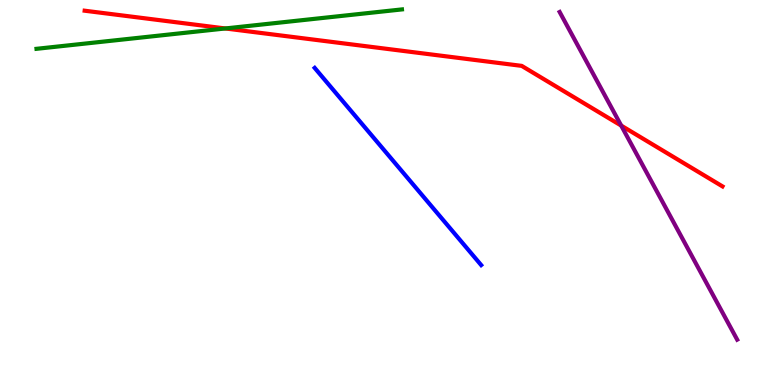[{'lines': ['blue', 'red'], 'intersections': []}, {'lines': ['green', 'red'], 'intersections': [{'x': 2.91, 'y': 9.26}]}, {'lines': ['purple', 'red'], 'intersections': [{'x': 8.02, 'y': 6.74}]}, {'lines': ['blue', 'green'], 'intersections': []}, {'lines': ['blue', 'purple'], 'intersections': []}, {'lines': ['green', 'purple'], 'intersections': []}]